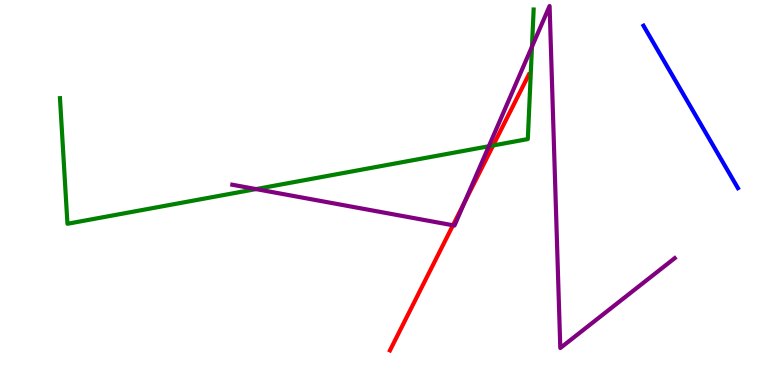[{'lines': ['blue', 'red'], 'intersections': []}, {'lines': ['green', 'red'], 'intersections': [{'x': 6.36, 'y': 6.22}]}, {'lines': ['purple', 'red'], 'intersections': [{'x': 5.84, 'y': 4.15}, {'x': 6.0, 'y': 4.76}]}, {'lines': ['blue', 'green'], 'intersections': []}, {'lines': ['blue', 'purple'], 'intersections': []}, {'lines': ['green', 'purple'], 'intersections': [{'x': 3.3, 'y': 5.09}, {'x': 6.31, 'y': 6.2}, {'x': 6.86, 'y': 8.79}]}]